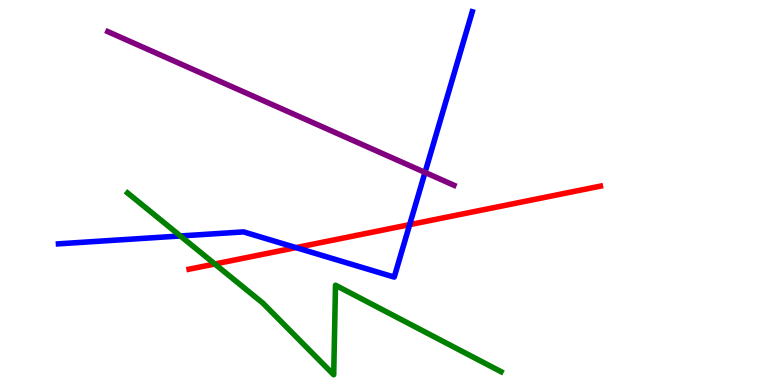[{'lines': ['blue', 'red'], 'intersections': [{'x': 3.82, 'y': 3.57}, {'x': 5.29, 'y': 4.16}]}, {'lines': ['green', 'red'], 'intersections': [{'x': 2.77, 'y': 3.14}]}, {'lines': ['purple', 'red'], 'intersections': []}, {'lines': ['blue', 'green'], 'intersections': [{'x': 2.33, 'y': 3.87}]}, {'lines': ['blue', 'purple'], 'intersections': [{'x': 5.48, 'y': 5.52}]}, {'lines': ['green', 'purple'], 'intersections': []}]